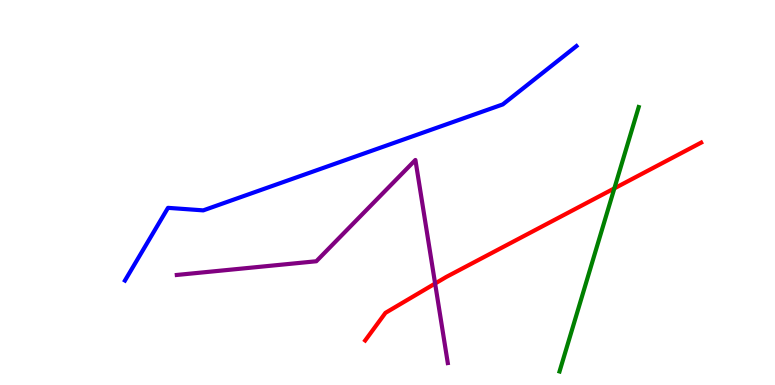[{'lines': ['blue', 'red'], 'intersections': []}, {'lines': ['green', 'red'], 'intersections': [{'x': 7.93, 'y': 5.11}]}, {'lines': ['purple', 'red'], 'intersections': [{'x': 5.61, 'y': 2.64}]}, {'lines': ['blue', 'green'], 'intersections': []}, {'lines': ['blue', 'purple'], 'intersections': []}, {'lines': ['green', 'purple'], 'intersections': []}]